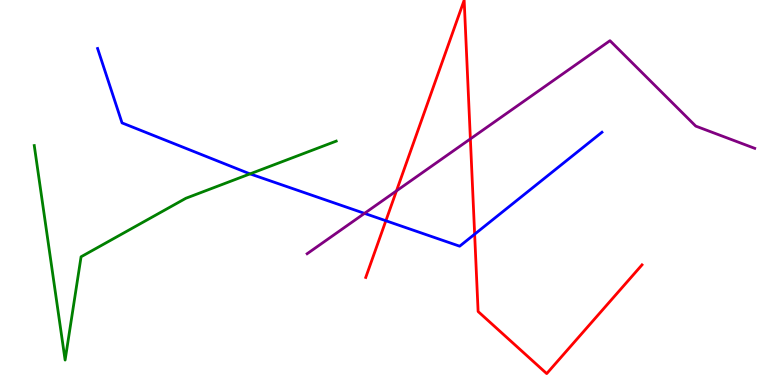[{'lines': ['blue', 'red'], 'intersections': [{'x': 4.98, 'y': 4.27}, {'x': 6.12, 'y': 3.92}]}, {'lines': ['green', 'red'], 'intersections': []}, {'lines': ['purple', 'red'], 'intersections': [{'x': 5.12, 'y': 5.04}, {'x': 6.07, 'y': 6.39}]}, {'lines': ['blue', 'green'], 'intersections': [{'x': 3.23, 'y': 5.48}]}, {'lines': ['blue', 'purple'], 'intersections': [{'x': 4.7, 'y': 4.46}]}, {'lines': ['green', 'purple'], 'intersections': []}]